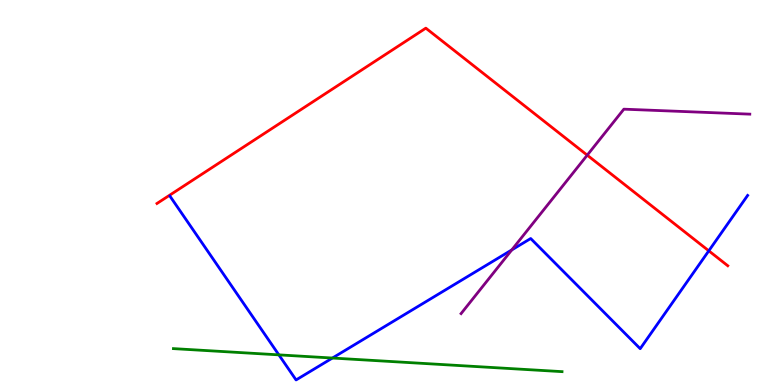[{'lines': ['blue', 'red'], 'intersections': [{'x': 9.15, 'y': 3.49}]}, {'lines': ['green', 'red'], 'intersections': []}, {'lines': ['purple', 'red'], 'intersections': [{'x': 7.58, 'y': 5.97}]}, {'lines': ['blue', 'green'], 'intersections': [{'x': 3.6, 'y': 0.783}, {'x': 4.29, 'y': 0.7}]}, {'lines': ['blue', 'purple'], 'intersections': [{'x': 6.6, 'y': 3.51}]}, {'lines': ['green', 'purple'], 'intersections': []}]